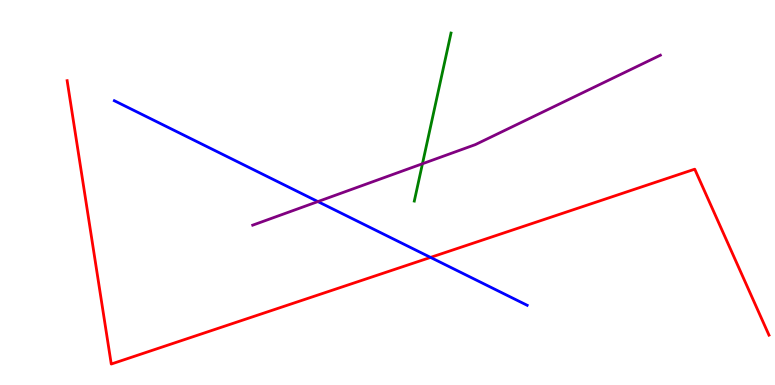[{'lines': ['blue', 'red'], 'intersections': [{'x': 5.56, 'y': 3.31}]}, {'lines': ['green', 'red'], 'intersections': []}, {'lines': ['purple', 'red'], 'intersections': []}, {'lines': ['blue', 'green'], 'intersections': []}, {'lines': ['blue', 'purple'], 'intersections': [{'x': 4.1, 'y': 4.76}]}, {'lines': ['green', 'purple'], 'intersections': [{'x': 5.45, 'y': 5.75}]}]